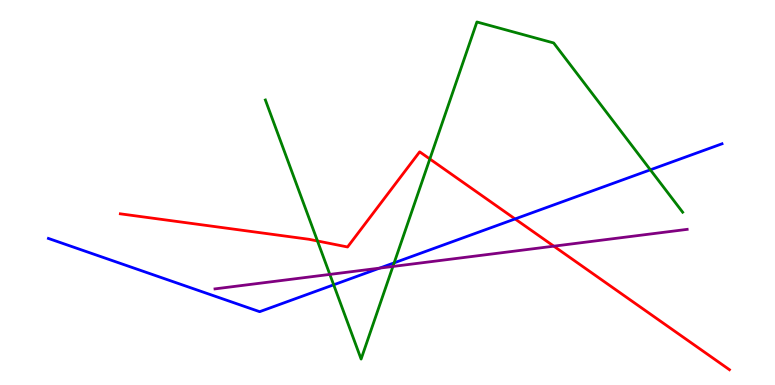[{'lines': ['blue', 'red'], 'intersections': [{'x': 6.65, 'y': 4.31}]}, {'lines': ['green', 'red'], 'intersections': [{'x': 4.1, 'y': 3.74}, {'x': 5.55, 'y': 5.87}]}, {'lines': ['purple', 'red'], 'intersections': [{'x': 7.15, 'y': 3.61}]}, {'lines': ['blue', 'green'], 'intersections': [{'x': 4.31, 'y': 2.6}, {'x': 5.09, 'y': 3.17}, {'x': 8.39, 'y': 5.59}]}, {'lines': ['blue', 'purple'], 'intersections': [{'x': 4.9, 'y': 3.04}]}, {'lines': ['green', 'purple'], 'intersections': [{'x': 4.26, 'y': 2.87}, {'x': 5.07, 'y': 3.08}]}]